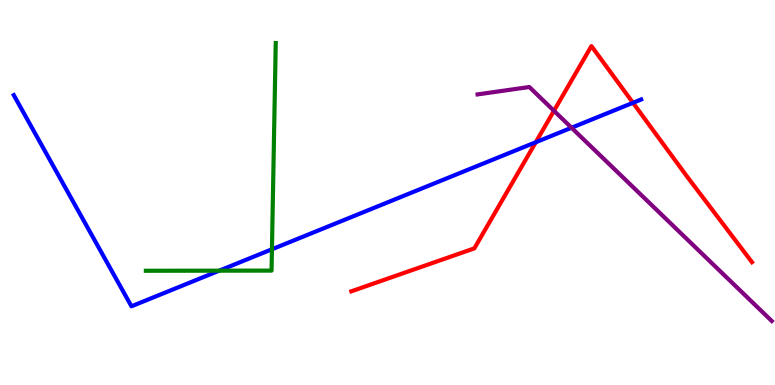[{'lines': ['blue', 'red'], 'intersections': [{'x': 6.91, 'y': 6.31}, {'x': 8.17, 'y': 7.33}]}, {'lines': ['green', 'red'], 'intersections': []}, {'lines': ['purple', 'red'], 'intersections': [{'x': 7.15, 'y': 7.12}]}, {'lines': ['blue', 'green'], 'intersections': [{'x': 2.83, 'y': 2.97}, {'x': 3.51, 'y': 3.53}]}, {'lines': ['blue', 'purple'], 'intersections': [{'x': 7.37, 'y': 6.68}]}, {'lines': ['green', 'purple'], 'intersections': []}]